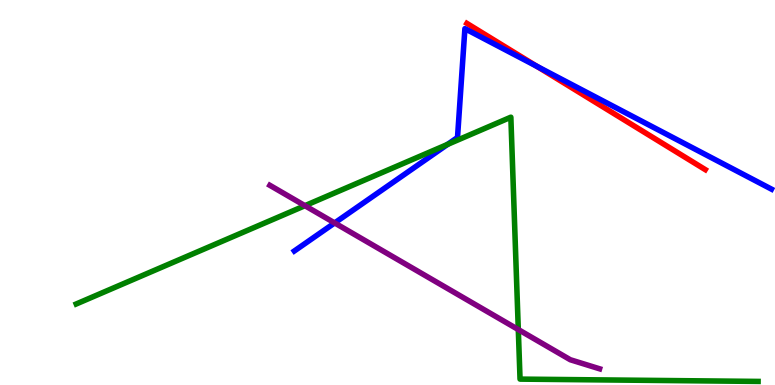[{'lines': ['blue', 'red'], 'intersections': [{'x': 6.93, 'y': 8.28}]}, {'lines': ['green', 'red'], 'intersections': []}, {'lines': ['purple', 'red'], 'intersections': []}, {'lines': ['blue', 'green'], 'intersections': [{'x': 5.78, 'y': 6.25}]}, {'lines': ['blue', 'purple'], 'intersections': [{'x': 4.32, 'y': 4.21}]}, {'lines': ['green', 'purple'], 'intersections': [{'x': 3.93, 'y': 4.66}, {'x': 6.69, 'y': 1.44}]}]